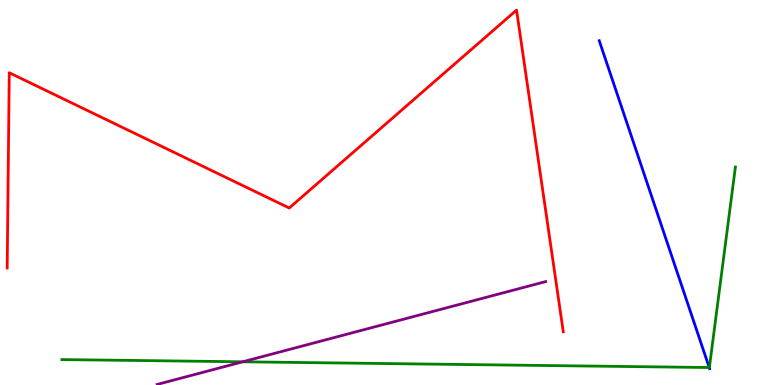[{'lines': ['blue', 'red'], 'intersections': []}, {'lines': ['green', 'red'], 'intersections': []}, {'lines': ['purple', 'red'], 'intersections': []}, {'lines': ['blue', 'green'], 'intersections': [{'x': 9.15, 'y': 0.454}]}, {'lines': ['blue', 'purple'], 'intersections': []}, {'lines': ['green', 'purple'], 'intersections': [{'x': 3.13, 'y': 0.603}]}]